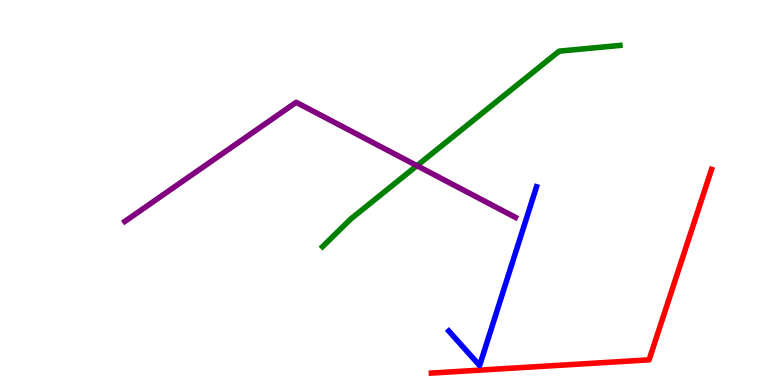[{'lines': ['blue', 'red'], 'intersections': []}, {'lines': ['green', 'red'], 'intersections': []}, {'lines': ['purple', 'red'], 'intersections': []}, {'lines': ['blue', 'green'], 'intersections': []}, {'lines': ['blue', 'purple'], 'intersections': []}, {'lines': ['green', 'purple'], 'intersections': [{'x': 5.38, 'y': 5.7}]}]